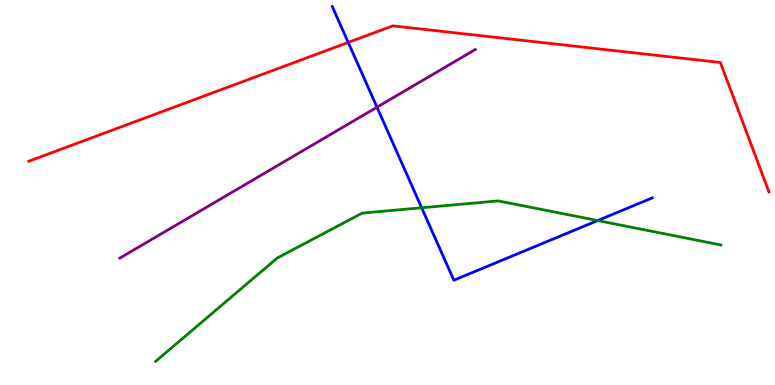[{'lines': ['blue', 'red'], 'intersections': [{'x': 4.49, 'y': 8.9}]}, {'lines': ['green', 'red'], 'intersections': []}, {'lines': ['purple', 'red'], 'intersections': []}, {'lines': ['blue', 'green'], 'intersections': [{'x': 5.44, 'y': 4.6}, {'x': 7.71, 'y': 4.27}]}, {'lines': ['blue', 'purple'], 'intersections': [{'x': 4.86, 'y': 7.22}]}, {'lines': ['green', 'purple'], 'intersections': []}]